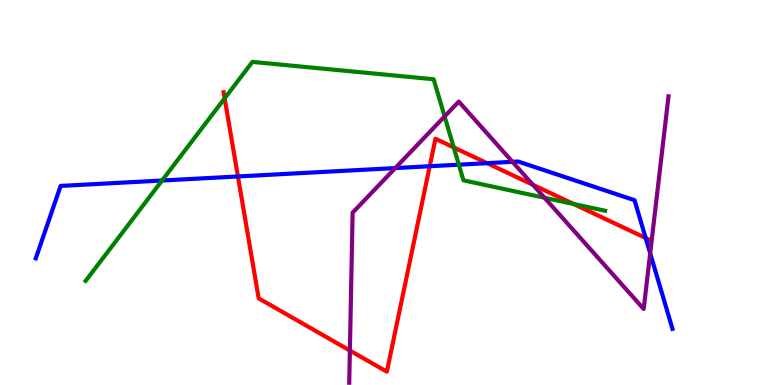[{'lines': ['blue', 'red'], 'intersections': [{'x': 3.07, 'y': 5.42}, {'x': 5.54, 'y': 5.68}, {'x': 6.29, 'y': 5.76}, {'x': 8.33, 'y': 3.82}]}, {'lines': ['green', 'red'], 'intersections': [{'x': 2.9, 'y': 7.45}, {'x': 5.85, 'y': 6.17}, {'x': 7.4, 'y': 4.7}]}, {'lines': ['purple', 'red'], 'intersections': [{'x': 4.51, 'y': 0.895}, {'x': 6.88, 'y': 5.2}]}, {'lines': ['blue', 'green'], 'intersections': [{'x': 2.09, 'y': 5.31}, {'x': 5.92, 'y': 5.72}]}, {'lines': ['blue', 'purple'], 'intersections': [{'x': 5.1, 'y': 5.63}, {'x': 6.61, 'y': 5.8}, {'x': 8.39, 'y': 3.42}]}, {'lines': ['green', 'purple'], 'intersections': [{'x': 5.74, 'y': 6.98}, {'x': 7.03, 'y': 4.86}]}]